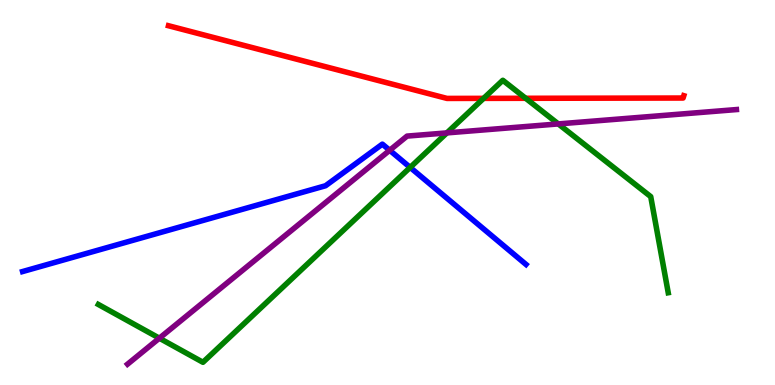[{'lines': ['blue', 'red'], 'intersections': []}, {'lines': ['green', 'red'], 'intersections': [{'x': 6.24, 'y': 7.45}, {'x': 6.78, 'y': 7.45}]}, {'lines': ['purple', 'red'], 'intersections': []}, {'lines': ['blue', 'green'], 'intersections': [{'x': 5.29, 'y': 5.65}]}, {'lines': ['blue', 'purple'], 'intersections': [{'x': 5.03, 'y': 6.1}]}, {'lines': ['green', 'purple'], 'intersections': [{'x': 2.06, 'y': 1.22}, {'x': 5.77, 'y': 6.55}, {'x': 7.2, 'y': 6.78}]}]